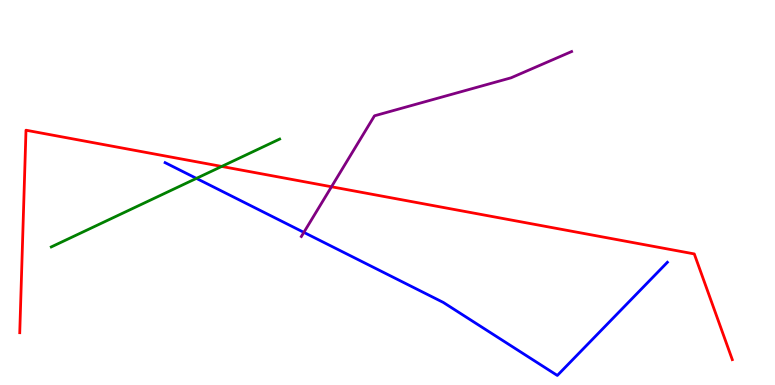[{'lines': ['blue', 'red'], 'intersections': []}, {'lines': ['green', 'red'], 'intersections': [{'x': 2.86, 'y': 5.68}]}, {'lines': ['purple', 'red'], 'intersections': [{'x': 4.28, 'y': 5.15}]}, {'lines': ['blue', 'green'], 'intersections': [{'x': 2.53, 'y': 5.37}]}, {'lines': ['blue', 'purple'], 'intersections': [{'x': 3.92, 'y': 3.96}]}, {'lines': ['green', 'purple'], 'intersections': []}]